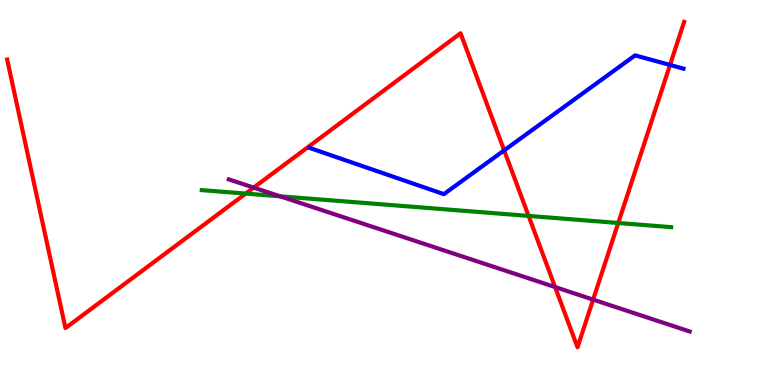[{'lines': ['blue', 'red'], 'intersections': [{'x': 6.51, 'y': 6.09}, {'x': 8.65, 'y': 8.31}]}, {'lines': ['green', 'red'], 'intersections': [{'x': 3.17, 'y': 4.97}, {'x': 6.82, 'y': 4.39}, {'x': 7.98, 'y': 4.21}]}, {'lines': ['purple', 'red'], 'intersections': [{'x': 3.27, 'y': 5.13}, {'x': 7.16, 'y': 2.54}, {'x': 7.65, 'y': 2.22}]}, {'lines': ['blue', 'green'], 'intersections': []}, {'lines': ['blue', 'purple'], 'intersections': []}, {'lines': ['green', 'purple'], 'intersections': [{'x': 3.61, 'y': 4.9}]}]